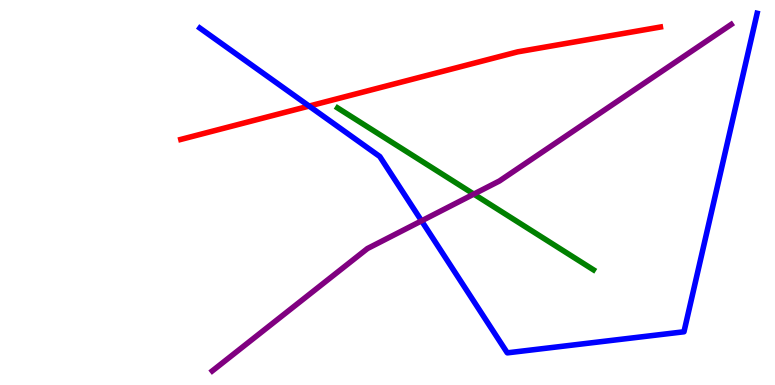[{'lines': ['blue', 'red'], 'intersections': [{'x': 3.99, 'y': 7.24}]}, {'lines': ['green', 'red'], 'intersections': []}, {'lines': ['purple', 'red'], 'intersections': []}, {'lines': ['blue', 'green'], 'intersections': []}, {'lines': ['blue', 'purple'], 'intersections': [{'x': 5.44, 'y': 4.26}]}, {'lines': ['green', 'purple'], 'intersections': [{'x': 6.11, 'y': 4.96}]}]